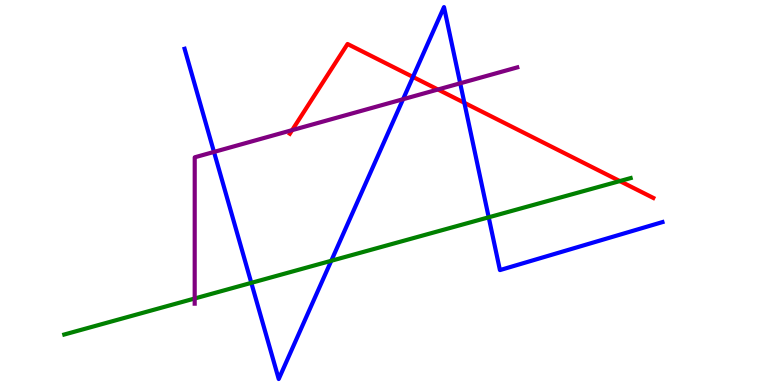[{'lines': ['blue', 'red'], 'intersections': [{'x': 5.33, 'y': 8.0}, {'x': 5.99, 'y': 7.33}]}, {'lines': ['green', 'red'], 'intersections': [{'x': 8.0, 'y': 5.3}]}, {'lines': ['purple', 'red'], 'intersections': [{'x': 3.77, 'y': 6.62}, {'x': 5.65, 'y': 7.68}]}, {'lines': ['blue', 'green'], 'intersections': [{'x': 3.24, 'y': 2.65}, {'x': 4.27, 'y': 3.23}, {'x': 6.31, 'y': 4.36}]}, {'lines': ['blue', 'purple'], 'intersections': [{'x': 2.76, 'y': 6.05}, {'x': 5.2, 'y': 7.42}, {'x': 5.94, 'y': 7.84}]}, {'lines': ['green', 'purple'], 'intersections': [{'x': 2.51, 'y': 2.25}]}]